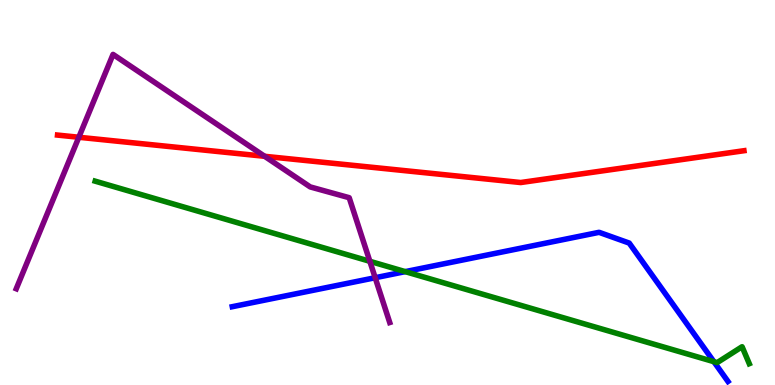[{'lines': ['blue', 'red'], 'intersections': []}, {'lines': ['green', 'red'], 'intersections': []}, {'lines': ['purple', 'red'], 'intersections': [{'x': 1.02, 'y': 6.43}, {'x': 3.41, 'y': 5.94}]}, {'lines': ['blue', 'green'], 'intersections': [{'x': 5.23, 'y': 2.94}, {'x': 9.21, 'y': 0.606}]}, {'lines': ['blue', 'purple'], 'intersections': [{'x': 4.84, 'y': 2.79}]}, {'lines': ['green', 'purple'], 'intersections': [{'x': 4.77, 'y': 3.21}]}]